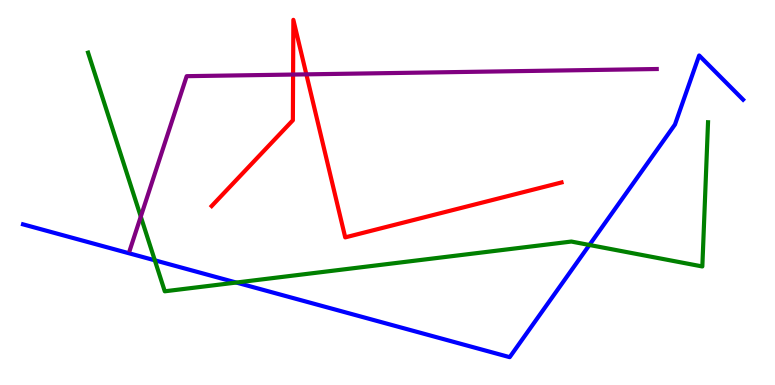[{'lines': ['blue', 'red'], 'intersections': []}, {'lines': ['green', 'red'], 'intersections': []}, {'lines': ['purple', 'red'], 'intersections': [{'x': 3.78, 'y': 8.06}, {'x': 3.95, 'y': 8.07}]}, {'lines': ['blue', 'green'], 'intersections': [{'x': 2.0, 'y': 3.24}, {'x': 3.05, 'y': 2.66}, {'x': 7.61, 'y': 3.64}]}, {'lines': ['blue', 'purple'], 'intersections': []}, {'lines': ['green', 'purple'], 'intersections': [{'x': 1.82, 'y': 4.37}]}]